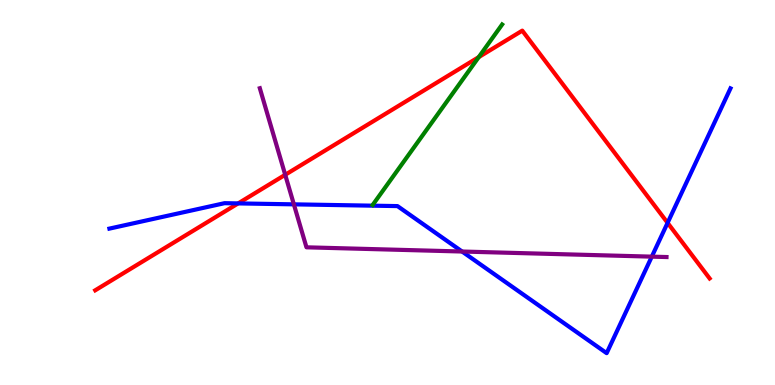[{'lines': ['blue', 'red'], 'intersections': [{'x': 3.07, 'y': 4.72}, {'x': 8.61, 'y': 4.21}]}, {'lines': ['green', 'red'], 'intersections': [{'x': 6.18, 'y': 8.52}]}, {'lines': ['purple', 'red'], 'intersections': [{'x': 3.68, 'y': 5.46}]}, {'lines': ['blue', 'green'], 'intersections': []}, {'lines': ['blue', 'purple'], 'intersections': [{'x': 3.79, 'y': 4.69}, {'x': 5.96, 'y': 3.47}, {'x': 8.41, 'y': 3.33}]}, {'lines': ['green', 'purple'], 'intersections': []}]